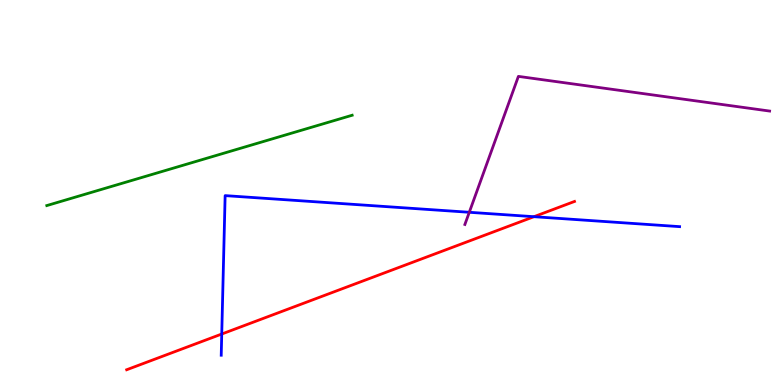[{'lines': ['blue', 'red'], 'intersections': [{'x': 2.86, 'y': 1.32}, {'x': 6.89, 'y': 4.37}]}, {'lines': ['green', 'red'], 'intersections': []}, {'lines': ['purple', 'red'], 'intersections': []}, {'lines': ['blue', 'green'], 'intersections': []}, {'lines': ['blue', 'purple'], 'intersections': [{'x': 6.06, 'y': 4.49}]}, {'lines': ['green', 'purple'], 'intersections': []}]